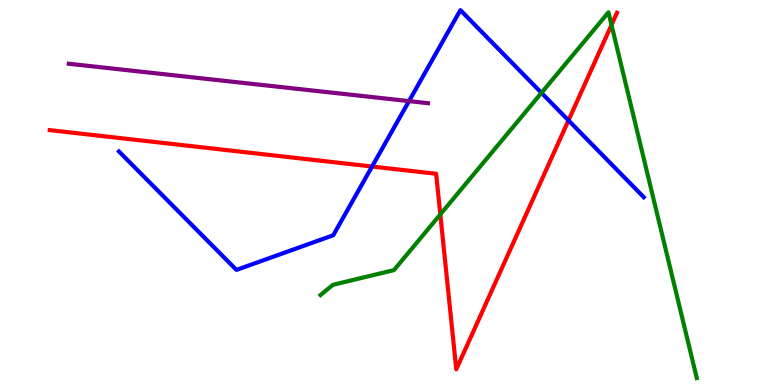[{'lines': ['blue', 'red'], 'intersections': [{'x': 4.8, 'y': 5.67}, {'x': 7.34, 'y': 6.87}]}, {'lines': ['green', 'red'], 'intersections': [{'x': 5.68, 'y': 4.43}, {'x': 7.89, 'y': 9.35}]}, {'lines': ['purple', 'red'], 'intersections': []}, {'lines': ['blue', 'green'], 'intersections': [{'x': 6.99, 'y': 7.59}]}, {'lines': ['blue', 'purple'], 'intersections': [{'x': 5.28, 'y': 7.37}]}, {'lines': ['green', 'purple'], 'intersections': []}]